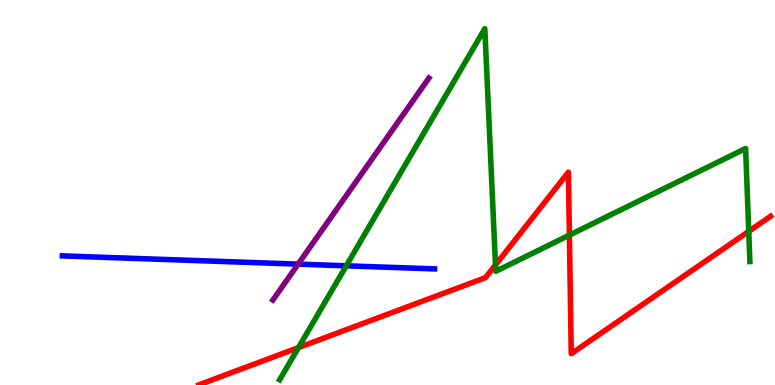[{'lines': ['blue', 'red'], 'intersections': []}, {'lines': ['green', 'red'], 'intersections': [{'x': 3.85, 'y': 0.971}, {'x': 6.39, 'y': 3.12}, {'x': 7.35, 'y': 3.89}, {'x': 9.66, 'y': 3.99}]}, {'lines': ['purple', 'red'], 'intersections': []}, {'lines': ['blue', 'green'], 'intersections': [{'x': 4.47, 'y': 3.1}]}, {'lines': ['blue', 'purple'], 'intersections': [{'x': 3.85, 'y': 3.14}]}, {'lines': ['green', 'purple'], 'intersections': []}]